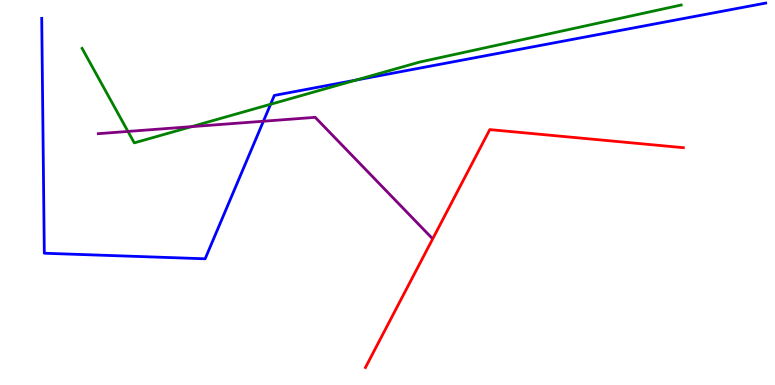[{'lines': ['blue', 'red'], 'intersections': []}, {'lines': ['green', 'red'], 'intersections': []}, {'lines': ['purple', 'red'], 'intersections': []}, {'lines': ['blue', 'green'], 'intersections': [{'x': 3.49, 'y': 7.29}, {'x': 4.59, 'y': 7.92}]}, {'lines': ['blue', 'purple'], 'intersections': [{'x': 3.4, 'y': 6.85}]}, {'lines': ['green', 'purple'], 'intersections': [{'x': 1.65, 'y': 6.59}, {'x': 2.47, 'y': 6.71}]}]